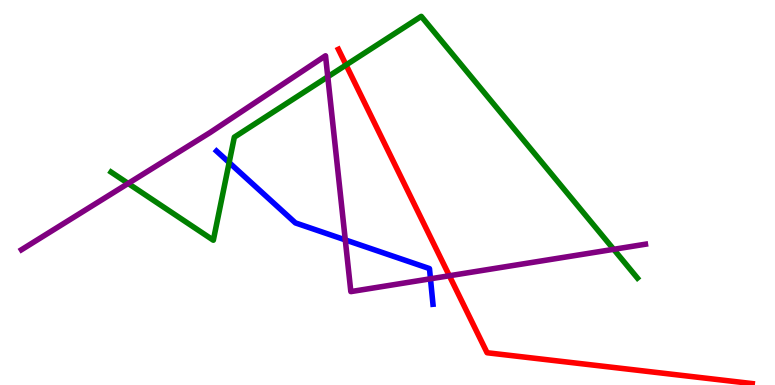[{'lines': ['blue', 'red'], 'intersections': []}, {'lines': ['green', 'red'], 'intersections': [{'x': 4.47, 'y': 8.31}]}, {'lines': ['purple', 'red'], 'intersections': [{'x': 5.8, 'y': 2.84}]}, {'lines': ['blue', 'green'], 'intersections': [{'x': 2.96, 'y': 5.78}]}, {'lines': ['blue', 'purple'], 'intersections': [{'x': 4.46, 'y': 3.77}, {'x': 5.55, 'y': 2.76}]}, {'lines': ['green', 'purple'], 'intersections': [{'x': 1.65, 'y': 5.23}, {'x': 4.23, 'y': 8.01}, {'x': 7.92, 'y': 3.52}]}]